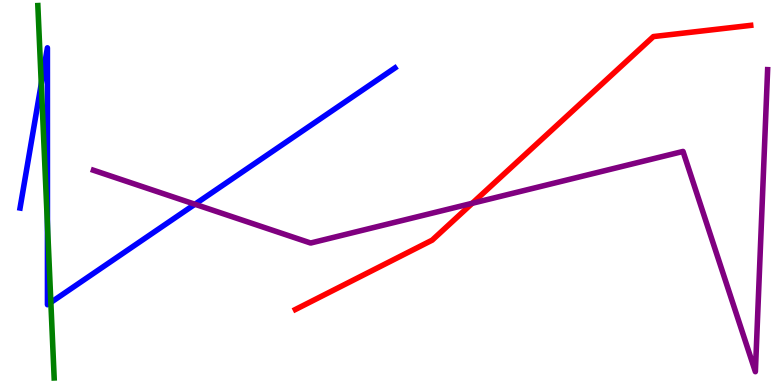[{'lines': ['blue', 'red'], 'intersections': []}, {'lines': ['green', 'red'], 'intersections': []}, {'lines': ['purple', 'red'], 'intersections': [{'x': 6.09, 'y': 4.72}]}, {'lines': ['blue', 'green'], 'intersections': [{'x': 0.533, 'y': 7.82}, {'x': 0.612, 'y': 4.17}, {'x': 0.656, 'y': 2.14}]}, {'lines': ['blue', 'purple'], 'intersections': [{'x': 2.52, 'y': 4.69}]}, {'lines': ['green', 'purple'], 'intersections': []}]